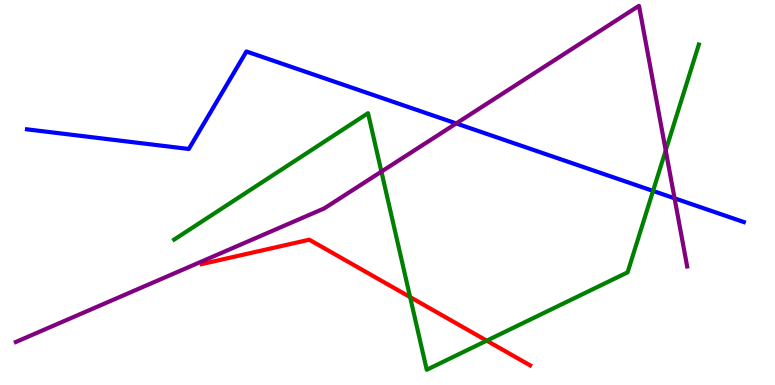[{'lines': ['blue', 'red'], 'intersections': []}, {'lines': ['green', 'red'], 'intersections': [{'x': 5.29, 'y': 2.28}, {'x': 6.28, 'y': 1.15}]}, {'lines': ['purple', 'red'], 'intersections': []}, {'lines': ['blue', 'green'], 'intersections': [{'x': 8.43, 'y': 5.04}]}, {'lines': ['blue', 'purple'], 'intersections': [{'x': 5.89, 'y': 6.79}, {'x': 8.7, 'y': 4.85}]}, {'lines': ['green', 'purple'], 'intersections': [{'x': 4.92, 'y': 5.54}, {'x': 8.59, 'y': 6.09}]}]